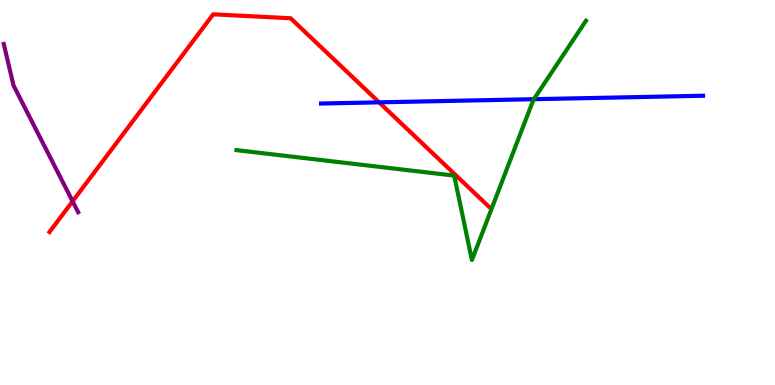[{'lines': ['blue', 'red'], 'intersections': [{'x': 4.89, 'y': 7.34}]}, {'lines': ['green', 'red'], 'intersections': []}, {'lines': ['purple', 'red'], 'intersections': [{'x': 0.937, 'y': 4.77}]}, {'lines': ['blue', 'green'], 'intersections': [{'x': 6.89, 'y': 7.42}]}, {'lines': ['blue', 'purple'], 'intersections': []}, {'lines': ['green', 'purple'], 'intersections': []}]